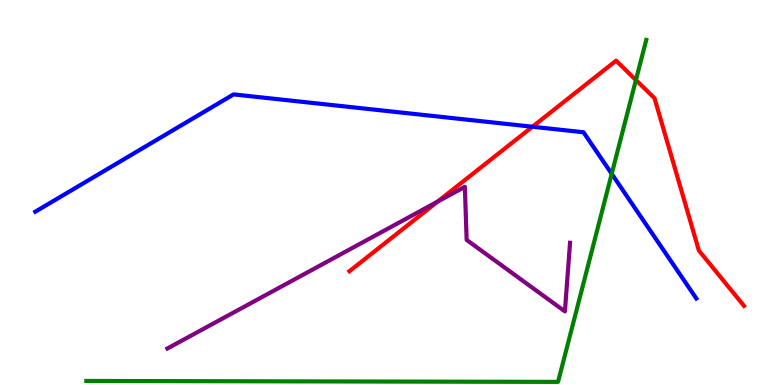[{'lines': ['blue', 'red'], 'intersections': [{'x': 6.87, 'y': 6.71}]}, {'lines': ['green', 'red'], 'intersections': [{'x': 8.21, 'y': 7.92}]}, {'lines': ['purple', 'red'], 'intersections': [{'x': 5.64, 'y': 4.76}]}, {'lines': ['blue', 'green'], 'intersections': [{'x': 7.89, 'y': 5.48}]}, {'lines': ['blue', 'purple'], 'intersections': []}, {'lines': ['green', 'purple'], 'intersections': []}]